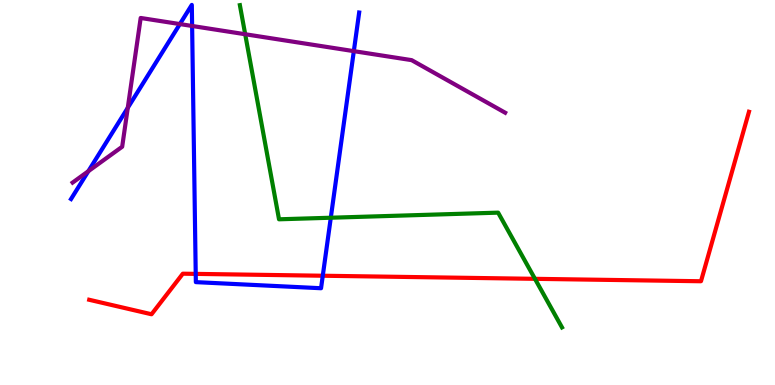[{'lines': ['blue', 'red'], 'intersections': [{'x': 2.53, 'y': 2.89}, {'x': 4.16, 'y': 2.84}]}, {'lines': ['green', 'red'], 'intersections': [{'x': 6.9, 'y': 2.76}]}, {'lines': ['purple', 'red'], 'intersections': []}, {'lines': ['blue', 'green'], 'intersections': [{'x': 4.27, 'y': 4.34}]}, {'lines': ['blue', 'purple'], 'intersections': [{'x': 1.14, 'y': 5.55}, {'x': 1.65, 'y': 7.2}, {'x': 2.32, 'y': 9.37}, {'x': 2.48, 'y': 9.33}, {'x': 4.57, 'y': 8.67}]}, {'lines': ['green', 'purple'], 'intersections': [{'x': 3.16, 'y': 9.11}]}]